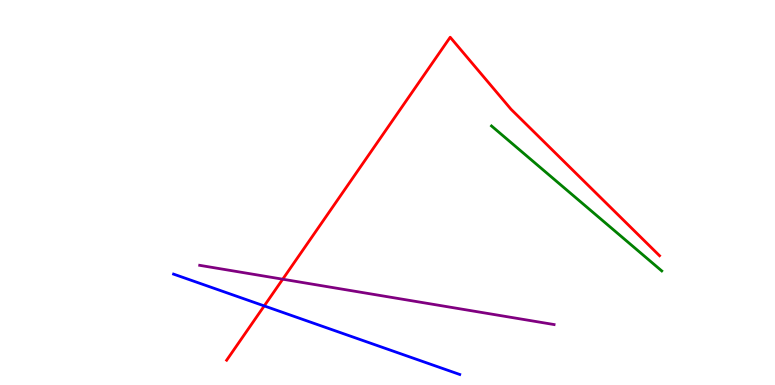[{'lines': ['blue', 'red'], 'intersections': [{'x': 3.41, 'y': 2.05}]}, {'lines': ['green', 'red'], 'intersections': []}, {'lines': ['purple', 'red'], 'intersections': [{'x': 3.65, 'y': 2.75}]}, {'lines': ['blue', 'green'], 'intersections': []}, {'lines': ['blue', 'purple'], 'intersections': []}, {'lines': ['green', 'purple'], 'intersections': []}]